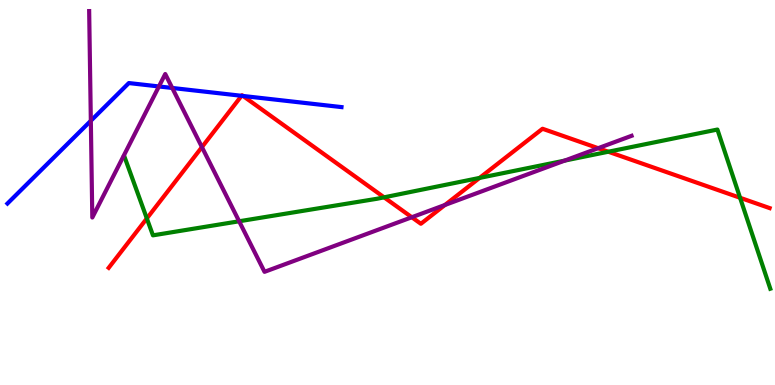[{'lines': ['blue', 'red'], 'intersections': [{'x': 3.12, 'y': 7.51}, {'x': 3.14, 'y': 7.51}]}, {'lines': ['green', 'red'], 'intersections': [{'x': 1.89, 'y': 4.33}, {'x': 4.96, 'y': 4.87}, {'x': 6.19, 'y': 5.38}, {'x': 7.85, 'y': 6.06}, {'x': 9.55, 'y': 4.86}]}, {'lines': ['purple', 'red'], 'intersections': [{'x': 2.61, 'y': 6.18}, {'x': 5.31, 'y': 4.36}, {'x': 5.74, 'y': 4.68}, {'x': 7.72, 'y': 6.15}]}, {'lines': ['blue', 'green'], 'intersections': []}, {'lines': ['blue', 'purple'], 'intersections': [{'x': 1.17, 'y': 6.86}, {'x': 2.05, 'y': 7.75}, {'x': 2.22, 'y': 7.72}]}, {'lines': ['green', 'purple'], 'intersections': [{'x': 3.09, 'y': 4.25}, {'x': 7.29, 'y': 5.83}]}]